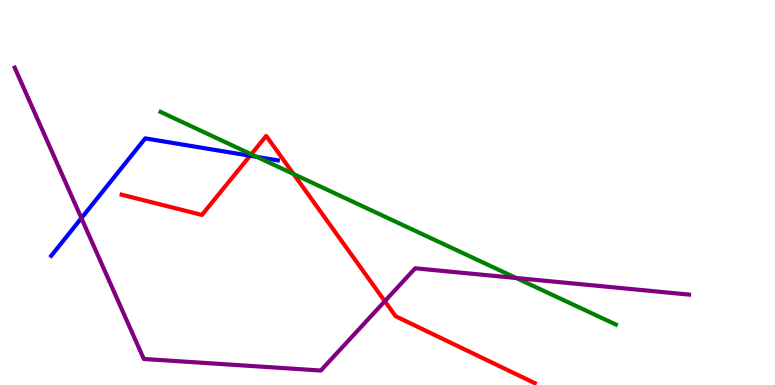[{'lines': ['blue', 'red'], 'intersections': [{'x': 3.23, 'y': 5.95}]}, {'lines': ['green', 'red'], 'intersections': [{'x': 3.24, 'y': 5.99}, {'x': 3.79, 'y': 5.48}]}, {'lines': ['purple', 'red'], 'intersections': [{'x': 4.97, 'y': 2.18}]}, {'lines': ['blue', 'green'], 'intersections': [{'x': 3.31, 'y': 5.92}]}, {'lines': ['blue', 'purple'], 'intersections': [{'x': 1.05, 'y': 4.33}]}, {'lines': ['green', 'purple'], 'intersections': [{'x': 6.66, 'y': 2.78}]}]